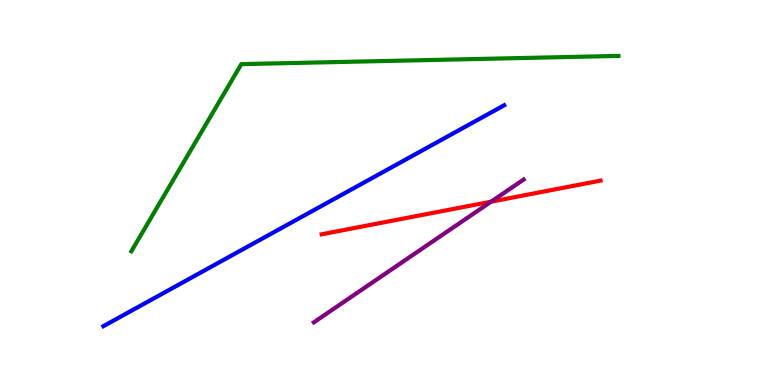[{'lines': ['blue', 'red'], 'intersections': []}, {'lines': ['green', 'red'], 'intersections': []}, {'lines': ['purple', 'red'], 'intersections': [{'x': 6.34, 'y': 4.76}]}, {'lines': ['blue', 'green'], 'intersections': []}, {'lines': ['blue', 'purple'], 'intersections': []}, {'lines': ['green', 'purple'], 'intersections': []}]